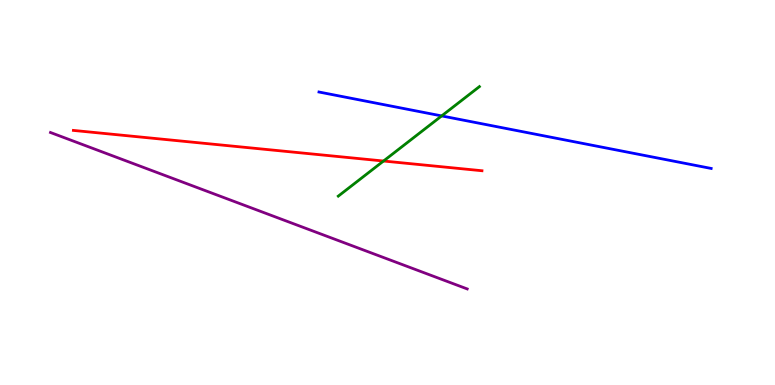[{'lines': ['blue', 'red'], 'intersections': []}, {'lines': ['green', 'red'], 'intersections': [{'x': 4.95, 'y': 5.82}]}, {'lines': ['purple', 'red'], 'intersections': []}, {'lines': ['blue', 'green'], 'intersections': [{'x': 5.7, 'y': 6.99}]}, {'lines': ['blue', 'purple'], 'intersections': []}, {'lines': ['green', 'purple'], 'intersections': []}]